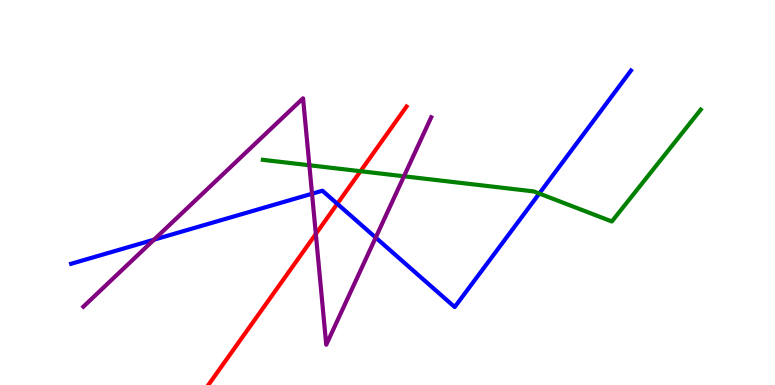[{'lines': ['blue', 'red'], 'intersections': [{'x': 4.35, 'y': 4.71}]}, {'lines': ['green', 'red'], 'intersections': [{'x': 4.65, 'y': 5.55}]}, {'lines': ['purple', 'red'], 'intersections': [{'x': 4.08, 'y': 3.92}]}, {'lines': ['blue', 'green'], 'intersections': [{'x': 6.96, 'y': 4.97}]}, {'lines': ['blue', 'purple'], 'intersections': [{'x': 1.99, 'y': 3.77}, {'x': 4.03, 'y': 4.97}, {'x': 4.85, 'y': 3.83}]}, {'lines': ['green', 'purple'], 'intersections': [{'x': 3.99, 'y': 5.71}, {'x': 5.21, 'y': 5.42}]}]